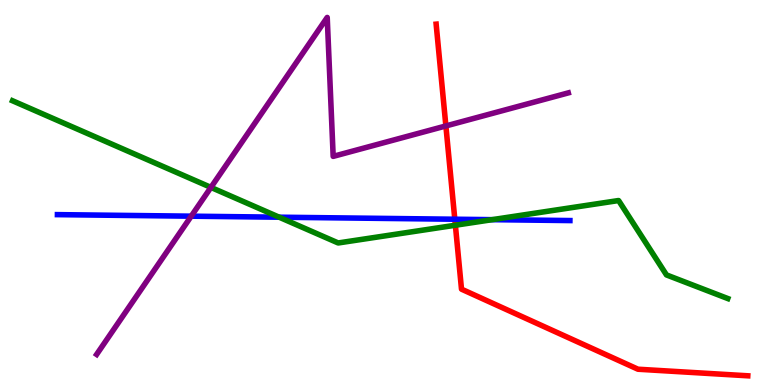[{'lines': ['blue', 'red'], 'intersections': [{'x': 5.87, 'y': 4.31}]}, {'lines': ['green', 'red'], 'intersections': [{'x': 5.88, 'y': 4.15}]}, {'lines': ['purple', 'red'], 'intersections': [{'x': 5.75, 'y': 6.73}]}, {'lines': ['blue', 'green'], 'intersections': [{'x': 3.6, 'y': 4.36}, {'x': 6.35, 'y': 4.29}]}, {'lines': ['blue', 'purple'], 'intersections': [{'x': 2.47, 'y': 4.38}]}, {'lines': ['green', 'purple'], 'intersections': [{'x': 2.72, 'y': 5.13}]}]